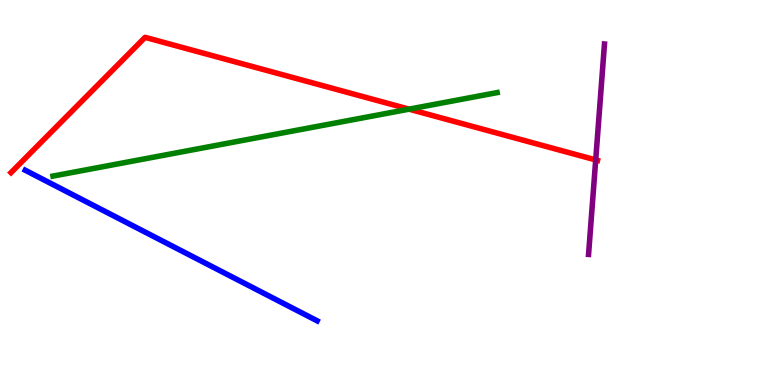[{'lines': ['blue', 'red'], 'intersections': []}, {'lines': ['green', 'red'], 'intersections': [{'x': 5.28, 'y': 7.16}]}, {'lines': ['purple', 'red'], 'intersections': [{'x': 7.69, 'y': 5.85}]}, {'lines': ['blue', 'green'], 'intersections': []}, {'lines': ['blue', 'purple'], 'intersections': []}, {'lines': ['green', 'purple'], 'intersections': []}]